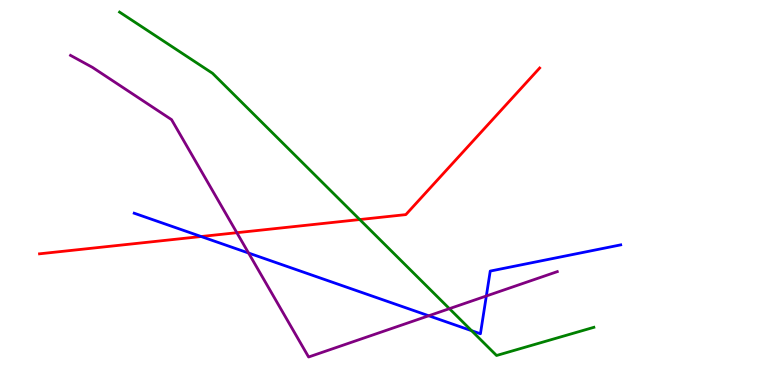[{'lines': ['blue', 'red'], 'intersections': [{'x': 2.6, 'y': 3.86}]}, {'lines': ['green', 'red'], 'intersections': [{'x': 4.64, 'y': 4.3}]}, {'lines': ['purple', 'red'], 'intersections': [{'x': 3.06, 'y': 3.96}]}, {'lines': ['blue', 'green'], 'intersections': [{'x': 6.08, 'y': 1.41}]}, {'lines': ['blue', 'purple'], 'intersections': [{'x': 3.21, 'y': 3.43}, {'x': 5.53, 'y': 1.8}, {'x': 6.28, 'y': 2.31}]}, {'lines': ['green', 'purple'], 'intersections': [{'x': 5.8, 'y': 1.98}]}]